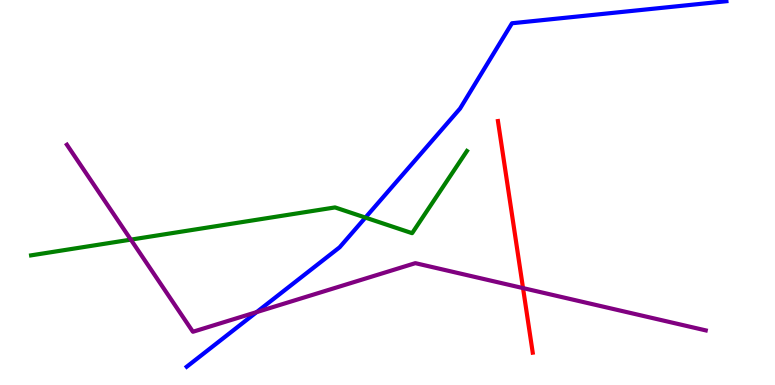[{'lines': ['blue', 'red'], 'intersections': []}, {'lines': ['green', 'red'], 'intersections': []}, {'lines': ['purple', 'red'], 'intersections': [{'x': 6.75, 'y': 2.52}]}, {'lines': ['blue', 'green'], 'intersections': [{'x': 4.72, 'y': 4.35}]}, {'lines': ['blue', 'purple'], 'intersections': [{'x': 3.31, 'y': 1.89}]}, {'lines': ['green', 'purple'], 'intersections': [{'x': 1.69, 'y': 3.78}]}]